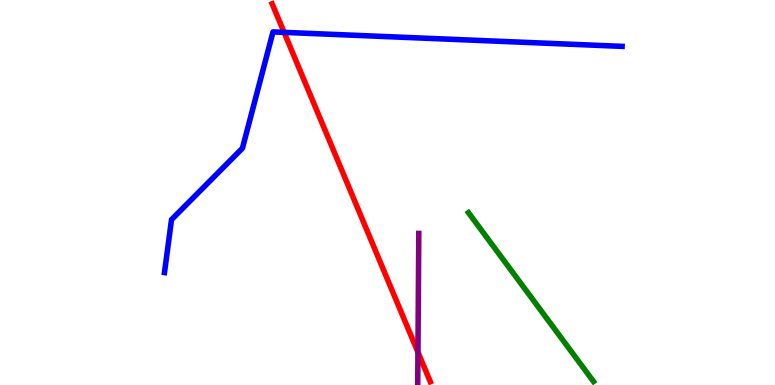[{'lines': ['blue', 'red'], 'intersections': [{'x': 3.67, 'y': 9.16}]}, {'lines': ['green', 'red'], 'intersections': []}, {'lines': ['purple', 'red'], 'intersections': [{'x': 5.39, 'y': 0.852}]}, {'lines': ['blue', 'green'], 'intersections': []}, {'lines': ['blue', 'purple'], 'intersections': []}, {'lines': ['green', 'purple'], 'intersections': []}]